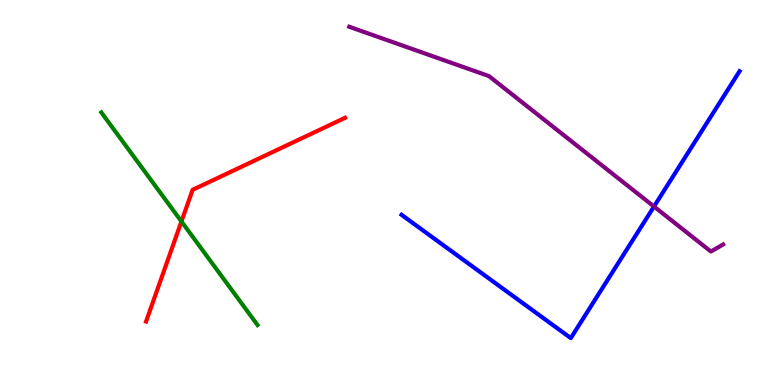[{'lines': ['blue', 'red'], 'intersections': []}, {'lines': ['green', 'red'], 'intersections': [{'x': 2.34, 'y': 4.25}]}, {'lines': ['purple', 'red'], 'intersections': []}, {'lines': ['blue', 'green'], 'intersections': []}, {'lines': ['blue', 'purple'], 'intersections': [{'x': 8.44, 'y': 4.64}]}, {'lines': ['green', 'purple'], 'intersections': []}]